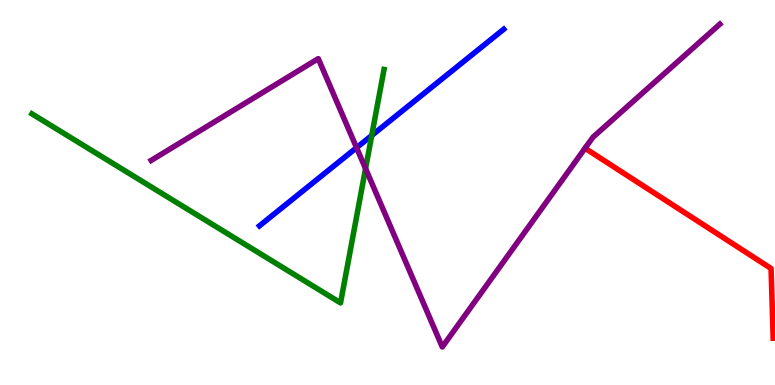[{'lines': ['blue', 'red'], 'intersections': []}, {'lines': ['green', 'red'], 'intersections': []}, {'lines': ['purple', 'red'], 'intersections': []}, {'lines': ['blue', 'green'], 'intersections': [{'x': 4.8, 'y': 6.48}]}, {'lines': ['blue', 'purple'], 'intersections': [{'x': 4.6, 'y': 6.16}]}, {'lines': ['green', 'purple'], 'intersections': [{'x': 4.72, 'y': 5.62}]}]